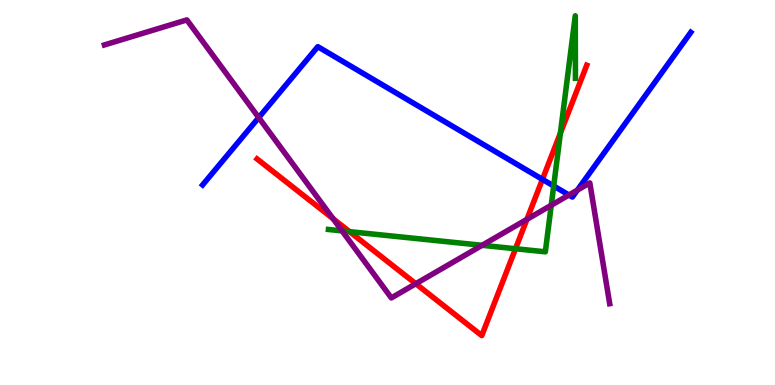[{'lines': ['blue', 'red'], 'intersections': [{'x': 7.0, 'y': 5.34}]}, {'lines': ['green', 'red'], 'intersections': [{'x': 4.51, 'y': 3.98}, {'x': 6.65, 'y': 3.54}, {'x': 7.23, 'y': 6.54}]}, {'lines': ['purple', 'red'], 'intersections': [{'x': 4.3, 'y': 4.32}, {'x': 5.37, 'y': 2.63}, {'x': 6.8, 'y': 4.3}]}, {'lines': ['blue', 'green'], 'intersections': [{'x': 7.14, 'y': 5.17}]}, {'lines': ['blue', 'purple'], 'intersections': [{'x': 3.34, 'y': 6.95}, {'x': 7.34, 'y': 4.93}, {'x': 7.45, 'y': 5.06}]}, {'lines': ['green', 'purple'], 'intersections': [{'x': 4.41, 'y': 4.0}, {'x': 6.22, 'y': 3.63}, {'x': 7.11, 'y': 4.67}]}]